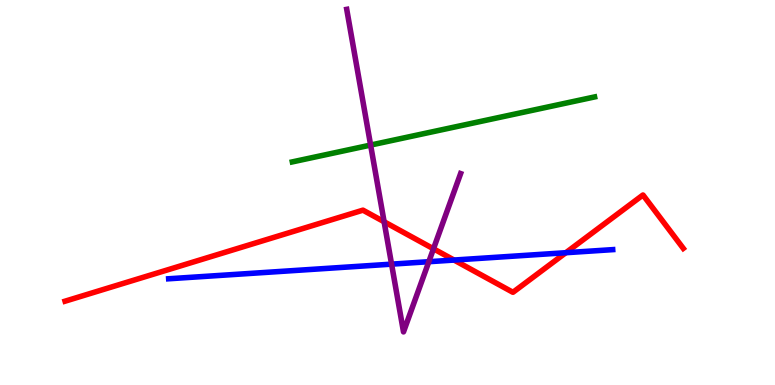[{'lines': ['blue', 'red'], 'intersections': [{'x': 5.86, 'y': 3.25}, {'x': 7.3, 'y': 3.44}]}, {'lines': ['green', 'red'], 'intersections': []}, {'lines': ['purple', 'red'], 'intersections': [{'x': 4.96, 'y': 4.24}, {'x': 5.59, 'y': 3.54}]}, {'lines': ['blue', 'green'], 'intersections': []}, {'lines': ['blue', 'purple'], 'intersections': [{'x': 5.05, 'y': 3.14}, {'x': 5.53, 'y': 3.2}]}, {'lines': ['green', 'purple'], 'intersections': [{'x': 4.78, 'y': 6.23}]}]